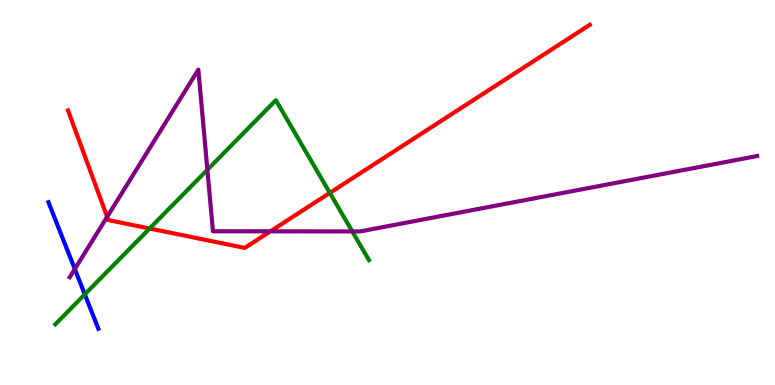[{'lines': ['blue', 'red'], 'intersections': []}, {'lines': ['green', 'red'], 'intersections': [{'x': 1.93, 'y': 4.06}, {'x': 4.26, 'y': 4.99}]}, {'lines': ['purple', 'red'], 'intersections': [{'x': 1.38, 'y': 4.37}, {'x': 3.49, 'y': 3.99}]}, {'lines': ['blue', 'green'], 'intersections': [{'x': 1.09, 'y': 2.35}]}, {'lines': ['blue', 'purple'], 'intersections': [{'x': 0.965, 'y': 3.01}]}, {'lines': ['green', 'purple'], 'intersections': [{'x': 2.68, 'y': 5.59}, {'x': 4.55, 'y': 3.99}]}]